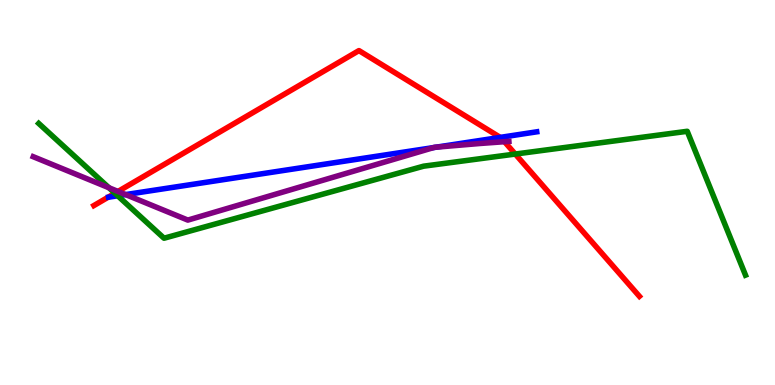[{'lines': ['blue', 'red'], 'intersections': [{'x': 6.46, 'y': 6.43}]}, {'lines': ['green', 'red'], 'intersections': [{'x': 1.48, 'y': 4.98}, {'x': 6.65, 'y': 6.0}]}, {'lines': ['purple', 'red'], 'intersections': [{'x': 1.52, 'y': 5.03}, {'x': 6.51, 'y': 6.32}]}, {'lines': ['blue', 'green'], 'intersections': [{'x': 1.52, 'y': 4.91}]}, {'lines': ['blue', 'purple'], 'intersections': [{'x': 1.62, 'y': 4.95}, {'x': 5.6, 'y': 6.17}, {'x': 5.63, 'y': 6.18}]}, {'lines': ['green', 'purple'], 'intersections': [{'x': 1.41, 'y': 5.12}]}]